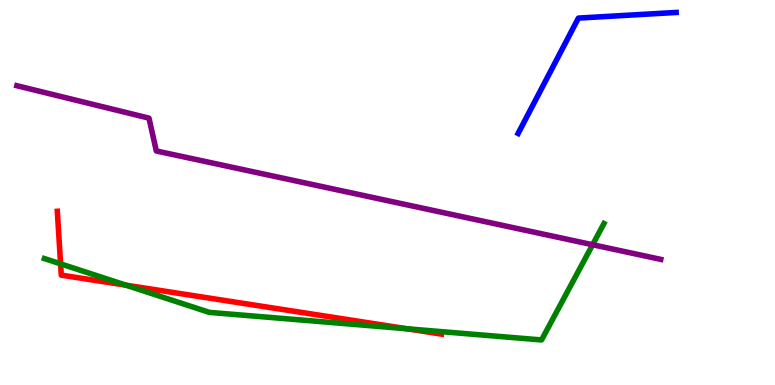[{'lines': ['blue', 'red'], 'intersections': []}, {'lines': ['green', 'red'], 'intersections': [{'x': 0.782, 'y': 3.15}, {'x': 1.62, 'y': 2.59}, {'x': 5.25, 'y': 1.46}]}, {'lines': ['purple', 'red'], 'intersections': []}, {'lines': ['blue', 'green'], 'intersections': []}, {'lines': ['blue', 'purple'], 'intersections': []}, {'lines': ['green', 'purple'], 'intersections': [{'x': 7.65, 'y': 3.64}]}]